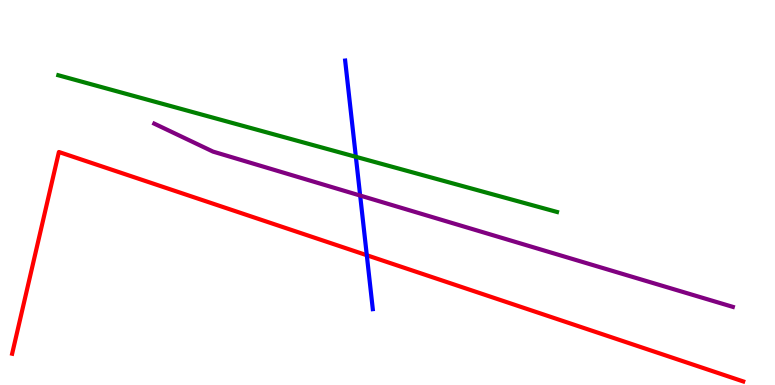[{'lines': ['blue', 'red'], 'intersections': [{'x': 4.73, 'y': 3.37}]}, {'lines': ['green', 'red'], 'intersections': []}, {'lines': ['purple', 'red'], 'intersections': []}, {'lines': ['blue', 'green'], 'intersections': [{'x': 4.59, 'y': 5.93}]}, {'lines': ['blue', 'purple'], 'intersections': [{'x': 4.65, 'y': 4.92}]}, {'lines': ['green', 'purple'], 'intersections': []}]